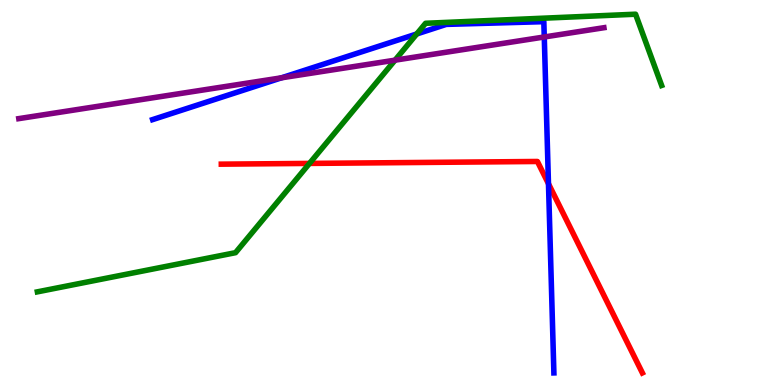[{'lines': ['blue', 'red'], 'intersections': [{'x': 7.08, 'y': 5.23}]}, {'lines': ['green', 'red'], 'intersections': [{'x': 3.99, 'y': 5.76}]}, {'lines': ['purple', 'red'], 'intersections': []}, {'lines': ['blue', 'green'], 'intersections': [{'x': 5.38, 'y': 9.12}]}, {'lines': ['blue', 'purple'], 'intersections': [{'x': 3.63, 'y': 7.98}, {'x': 7.02, 'y': 9.04}]}, {'lines': ['green', 'purple'], 'intersections': [{'x': 5.1, 'y': 8.44}]}]